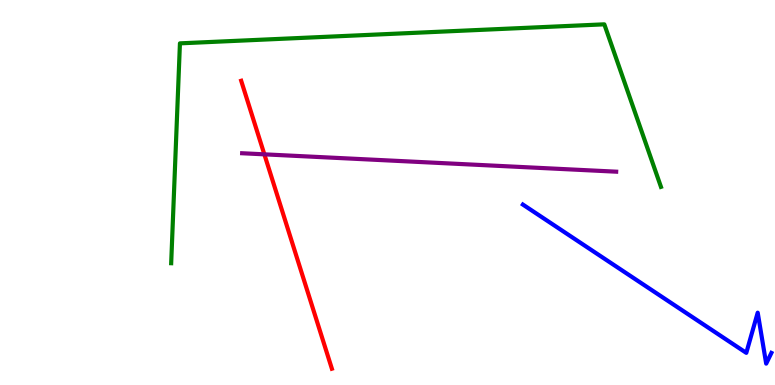[{'lines': ['blue', 'red'], 'intersections': []}, {'lines': ['green', 'red'], 'intersections': []}, {'lines': ['purple', 'red'], 'intersections': [{'x': 3.41, 'y': 5.99}]}, {'lines': ['blue', 'green'], 'intersections': []}, {'lines': ['blue', 'purple'], 'intersections': []}, {'lines': ['green', 'purple'], 'intersections': []}]